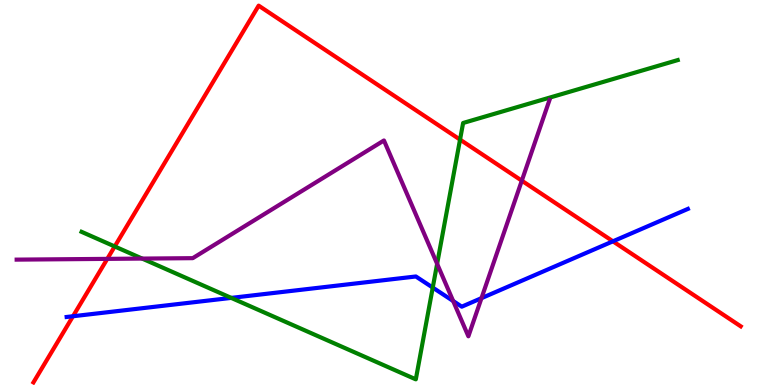[{'lines': ['blue', 'red'], 'intersections': [{'x': 0.942, 'y': 1.79}, {'x': 7.91, 'y': 3.73}]}, {'lines': ['green', 'red'], 'intersections': [{'x': 1.48, 'y': 3.6}, {'x': 5.94, 'y': 6.37}]}, {'lines': ['purple', 'red'], 'intersections': [{'x': 1.38, 'y': 3.28}, {'x': 6.73, 'y': 5.31}]}, {'lines': ['blue', 'green'], 'intersections': [{'x': 2.98, 'y': 2.26}, {'x': 5.58, 'y': 2.53}]}, {'lines': ['blue', 'purple'], 'intersections': [{'x': 5.85, 'y': 2.18}, {'x': 6.21, 'y': 2.26}]}, {'lines': ['green', 'purple'], 'intersections': [{'x': 1.83, 'y': 3.28}, {'x': 5.64, 'y': 3.15}]}]